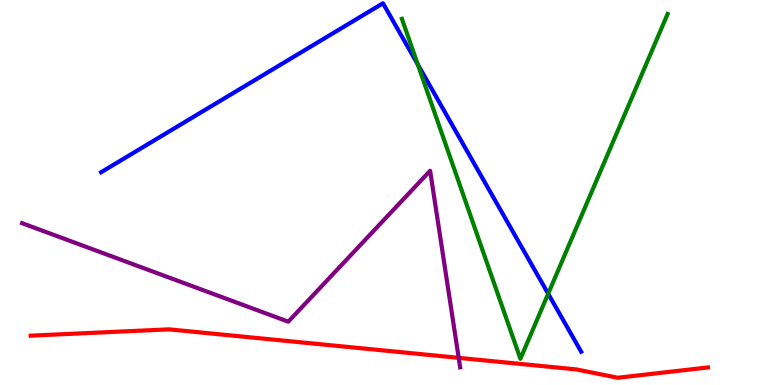[{'lines': ['blue', 'red'], 'intersections': []}, {'lines': ['green', 'red'], 'intersections': []}, {'lines': ['purple', 'red'], 'intersections': [{'x': 5.92, 'y': 0.705}]}, {'lines': ['blue', 'green'], 'intersections': [{'x': 5.39, 'y': 8.32}, {'x': 7.07, 'y': 2.37}]}, {'lines': ['blue', 'purple'], 'intersections': []}, {'lines': ['green', 'purple'], 'intersections': []}]